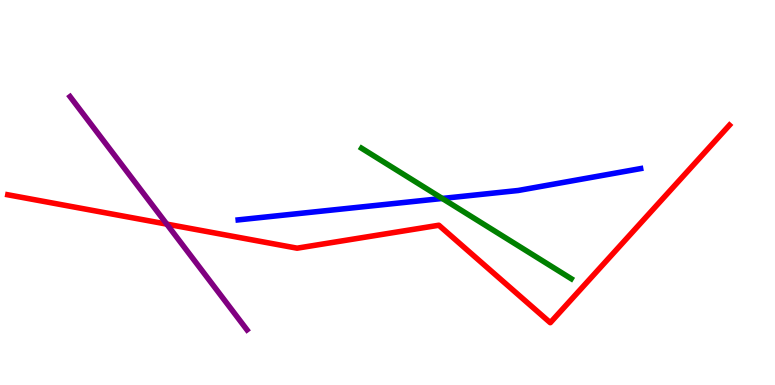[{'lines': ['blue', 'red'], 'intersections': []}, {'lines': ['green', 'red'], 'intersections': []}, {'lines': ['purple', 'red'], 'intersections': [{'x': 2.15, 'y': 4.18}]}, {'lines': ['blue', 'green'], 'intersections': [{'x': 5.71, 'y': 4.85}]}, {'lines': ['blue', 'purple'], 'intersections': []}, {'lines': ['green', 'purple'], 'intersections': []}]